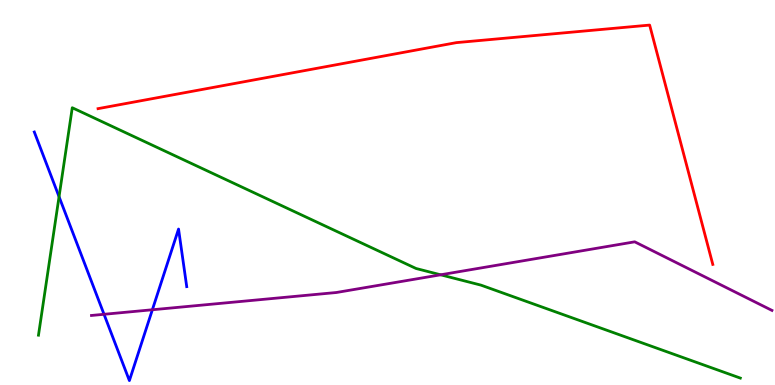[{'lines': ['blue', 'red'], 'intersections': []}, {'lines': ['green', 'red'], 'intersections': []}, {'lines': ['purple', 'red'], 'intersections': []}, {'lines': ['blue', 'green'], 'intersections': [{'x': 0.762, 'y': 4.89}]}, {'lines': ['blue', 'purple'], 'intersections': [{'x': 1.34, 'y': 1.84}, {'x': 1.97, 'y': 1.95}]}, {'lines': ['green', 'purple'], 'intersections': [{'x': 5.69, 'y': 2.86}]}]